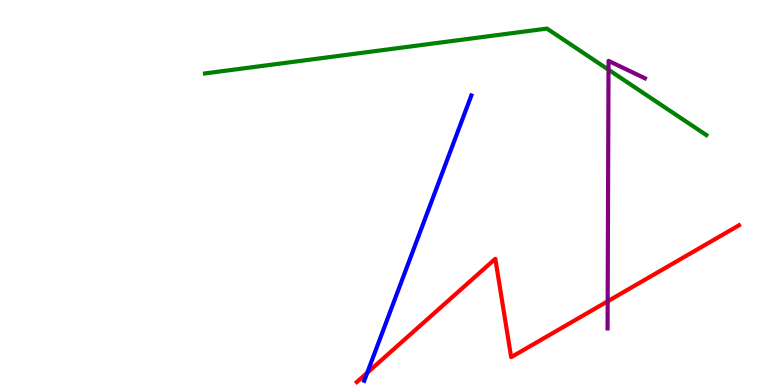[{'lines': ['blue', 'red'], 'intersections': [{'x': 4.74, 'y': 0.317}]}, {'lines': ['green', 'red'], 'intersections': []}, {'lines': ['purple', 'red'], 'intersections': [{'x': 7.84, 'y': 2.17}]}, {'lines': ['blue', 'green'], 'intersections': []}, {'lines': ['blue', 'purple'], 'intersections': []}, {'lines': ['green', 'purple'], 'intersections': [{'x': 7.85, 'y': 8.19}]}]